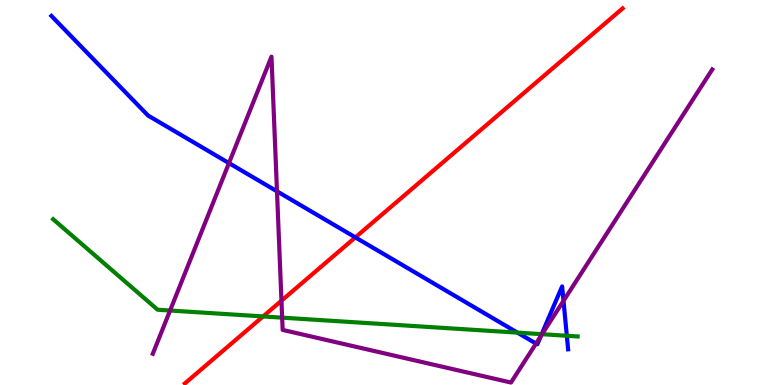[{'lines': ['blue', 'red'], 'intersections': [{'x': 4.59, 'y': 3.83}]}, {'lines': ['green', 'red'], 'intersections': [{'x': 3.39, 'y': 1.78}]}, {'lines': ['purple', 'red'], 'intersections': [{'x': 3.63, 'y': 2.19}]}, {'lines': ['blue', 'green'], 'intersections': [{'x': 6.68, 'y': 1.36}, {'x': 6.99, 'y': 1.32}, {'x': 7.31, 'y': 1.28}]}, {'lines': ['blue', 'purple'], 'intersections': [{'x': 2.95, 'y': 5.76}, {'x': 3.57, 'y': 5.03}, {'x': 6.92, 'y': 1.08}, {'x': 6.98, 'y': 1.27}, {'x': 7.27, 'y': 2.19}]}, {'lines': ['green', 'purple'], 'intersections': [{'x': 2.19, 'y': 1.93}, {'x': 3.64, 'y': 1.75}, {'x': 6.99, 'y': 1.32}]}]